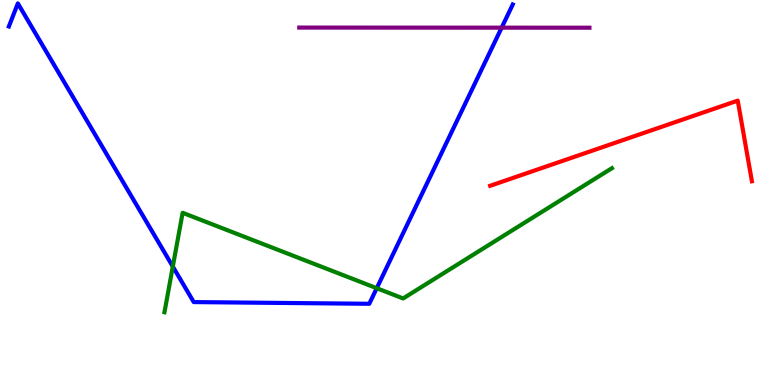[{'lines': ['blue', 'red'], 'intersections': []}, {'lines': ['green', 'red'], 'intersections': []}, {'lines': ['purple', 'red'], 'intersections': []}, {'lines': ['blue', 'green'], 'intersections': [{'x': 2.23, 'y': 3.08}, {'x': 4.86, 'y': 2.51}]}, {'lines': ['blue', 'purple'], 'intersections': [{'x': 6.47, 'y': 9.28}]}, {'lines': ['green', 'purple'], 'intersections': []}]